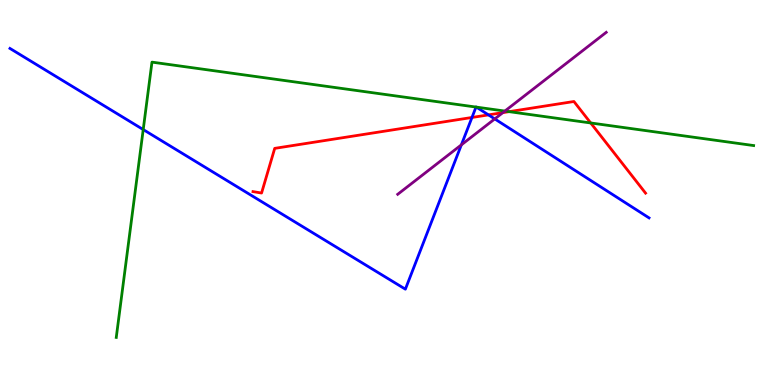[{'lines': ['blue', 'red'], 'intersections': [{'x': 6.09, 'y': 6.95}, {'x': 6.3, 'y': 7.02}]}, {'lines': ['green', 'red'], 'intersections': [{'x': 6.57, 'y': 7.1}, {'x': 7.62, 'y': 6.81}]}, {'lines': ['purple', 'red'], 'intersections': [{'x': 6.49, 'y': 7.07}]}, {'lines': ['blue', 'green'], 'intersections': [{'x': 1.85, 'y': 6.63}, {'x': 6.14, 'y': 7.22}, {'x': 6.15, 'y': 7.22}]}, {'lines': ['blue', 'purple'], 'intersections': [{'x': 5.95, 'y': 6.24}, {'x': 6.38, 'y': 6.91}]}, {'lines': ['green', 'purple'], 'intersections': [{'x': 6.51, 'y': 7.12}]}]